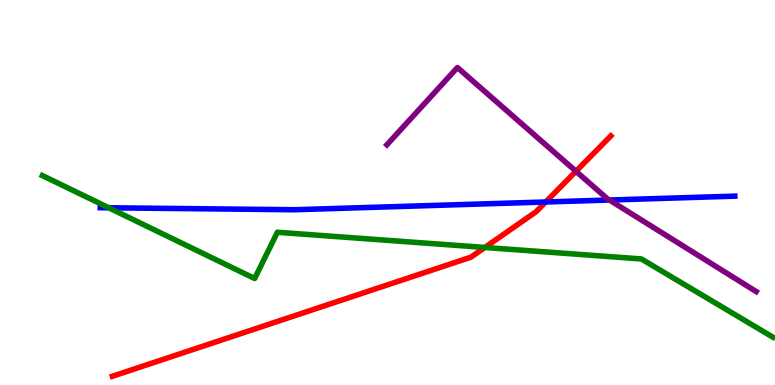[{'lines': ['blue', 'red'], 'intersections': [{'x': 7.04, 'y': 4.75}]}, {'lines': ['green', 'red'], 'intersections': [{'x': 6.26, 'y': 3.57}]}, {'lines': ['purple', 'red'], 'intersections': [{'x': 7.43, 'y': 5.55}]}, {'lines': ['blue', 'green'], 'intersections': [{'x': 1.4, 'y': 4.6}]}, {'lines': ['blue', 'purple'], 'intersections': [{'x': 7.86, 'y': 4.8}]}, {'lines': ['green', 'purple'], 'intersections': []}]